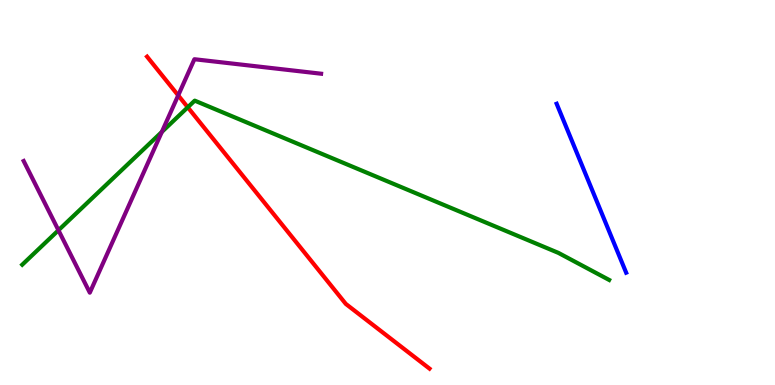[{'lines': ['blue', 'red'], 'intersections': []}, {'lines': ['green', 'red'], 'intersections': [{'x': 2.42, 'y': 7.21}]}, {'lines': ['purple', 'red'], 'intersections': [{'x': 2.3, 'y': 7.52}]}, {'lines': ['blue', 'green'], 'intersections': []}, {'lines': ['blue', 'purple'], 'intersections': []}, {'lines': ['green', 'purple'], 'intersections': [{'x': 0.754, 'y': 4.02}, {'x': 2.09, 'y': 6.57}]}]